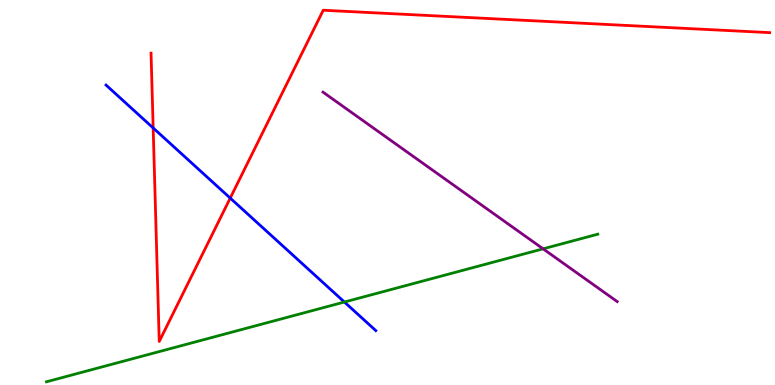[{'lines': ['blue', 'red'], 'intersections': [{'x': 1.98, 'y': 6.68}, {'x': 2.97, 'y': 4.85}]}, {'lines': ['green', 'red'], 'intersections': []}, {'lines': ['purple', 'red'], 'intersections': []}, {'lines': ['blue', 'green'], 'intersections': [{'x': 4.44, 'y': 2.16}]}, {'lines': ['blue', 'purple'], 'intersections': []}, {'lines': ['green', 'purple'], 'intersections': [{'x': 7.01, 'y': 3.54}]}]